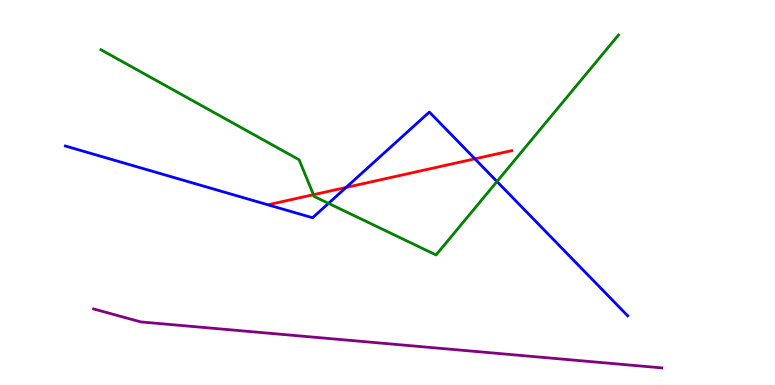[{'lines': ['blue', 'red'], 'intersections': [{'x': 4.47, 'y': 5.13}, {'x': 6.13, 'y': 5.87}]}, {'lines': ['green', 'red'], 'intersections': [{'x': 4.04, 'y': 4.94}]}, {'lines': ['purple', 'red'], 'intersections': []}, {'lines': ['blue', 'green'], 'intersections': [{'x': 4.24, 'y': 4.72}, {'x': 6.41, 'y': 5.29}]}, {'lines': ['blue', 'purple'], 'intersections': []}, {'lines': ['green', 'purple'], 'intersections': []}]